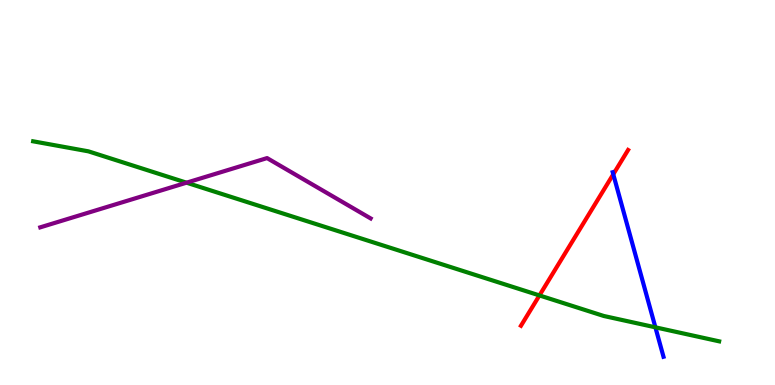[{'lines': ['blue', 'red'], 'intersections': [{'x': 7.91, 'y': 5.47}]}, {'lines': ['green', 'red'], 'intersections': [{'x': 6.96, 'y': 2.33}]}, {'lines': ['purple', 'red'], 'intersections': []}, {'lines': ['blue', 'green'], 'intersections': [{'x': 8.46, 'y': 1.5}]}, {'lines': ['blue', 'purple'], 'intersections': []}, {'lines': ['green', 'purple'], 'intersections': [{'x': 2.41, 'y': 5.26}]}]